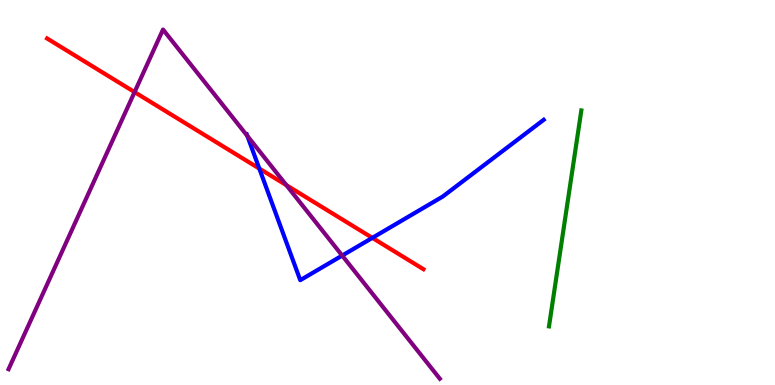[{'lines': ['blue', 'red'], 'intersections': [{'x': 3.35, 'y': 5.62}, {'x': 4.8, 'y': 3.82}]}, {'lines': ['green', 'red'], 'intersections': []}, {'lines': ['purple', 'red'], 'intersections': [{'x': 1.74, 'y': 7.61}, {'x': 3.7, 'y': 5.19}]}, {'lines': ['blue', 'green'], 'intersections': []}, {'lines': ['blue', 'purple'], 'intersections': [{'x': 3.19, 'y': 6.47}, {'x': 4.42, 'y': 3.36}]}, {'lines': ['green', 'purple'], 'intersections': []}]